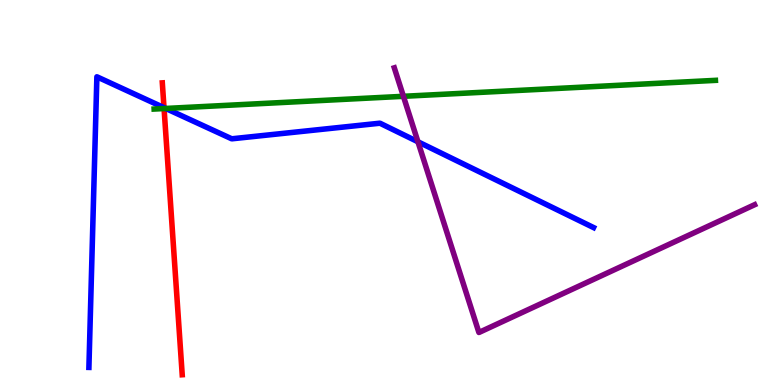[{'lines': ['blue', 'red'], 'intersections': [{'x': 2.12, 'y': 7.2}]}, {'lines': ['green', 'red'], 'intersections': [{'x': 2.12, 'y': 7.18}]}, {'lines': ['purple', 'red'], 'intersections': []}, {'lines': ['blue', 'green'], 'intersections': [{'x': 2.14, 'y': 7.18}]}, {'lines': ['blue', 'purple'], 'intersections': [{'x': 5.39, 'y': 6.32}]}, {'lines': ['green', 'purple'], 'intersections': [{'x': 5.21, 'y': 7.5}]}]